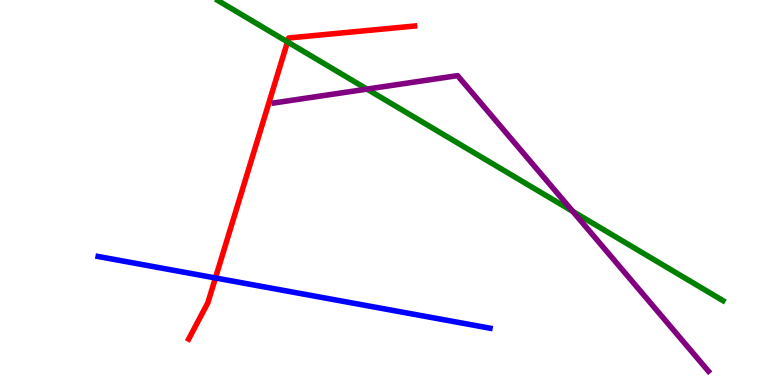[{'lines': ['blue', 'red'], 'intersections': [{'x': 2.78, 'y': 2.78}]}, {'lines': ['green', 'red'], 'intersections': [{'x': 3.71, 'y': 8.91}]}, {'lines': ['purple', 'red'], 'intersections': []}, {'lines': ['blue', 'green'], 'intersections': []}, {'lines': ['blue', 'purple'], 'intersections': []}, {'lines': ['green', 'purple'], 'intersections': [{'x': 4.74, 'y': 7.69}, {'x': 7.39, 'y': 4.51}]}]